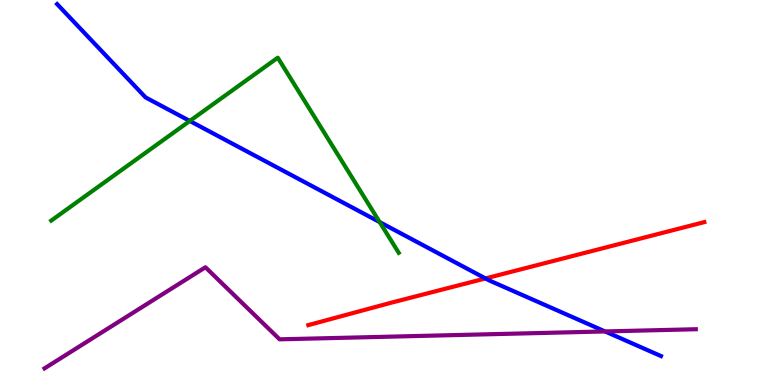[{'lines': ['blue', 'red'], 'intersections': [{'x': 6.26, 'y': 2.77}]}, {'lines': ['green', 'red'], 'intersections': []}, {'lines': ['purple', 'red'], 'intersections': []}, {'lines': ['blue', 'green'], 'intersections': [{'x': 2.45, 'y': 6.86}, {'x': 4.9, 'y': 4.23}]}, {'lines': ['blue', 'purple'], 'intersections': [{'x': 7.81, 'y': 1.39}]}, {'lines': ['green', 'purple'], 'intersections': []}]